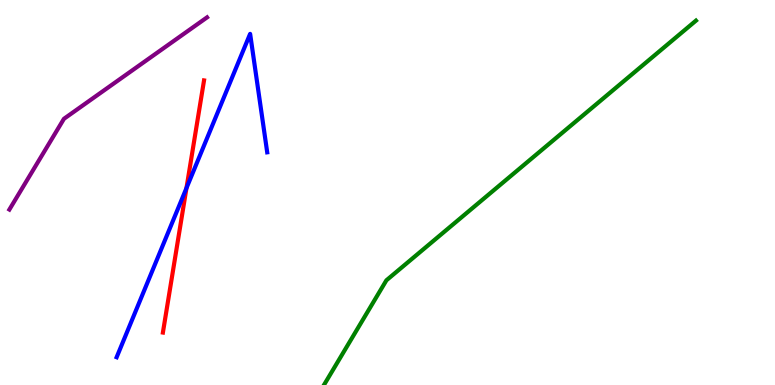[{'lines': ['blue', 'red'], 'intersections': [{'x': 2.41, 'y': 5.12}]}, {'lines': ['green', 'red'], 'intersections': []}, {'lines': ['purple', 'red'], 'intersections': []}, {'lines': ['blue', 'green'], 'intersections': []}, {'lines': ['blue', 'purple'], 'intersections': []}, {'lines': ['green', 'purple'], 'intersections': []}]